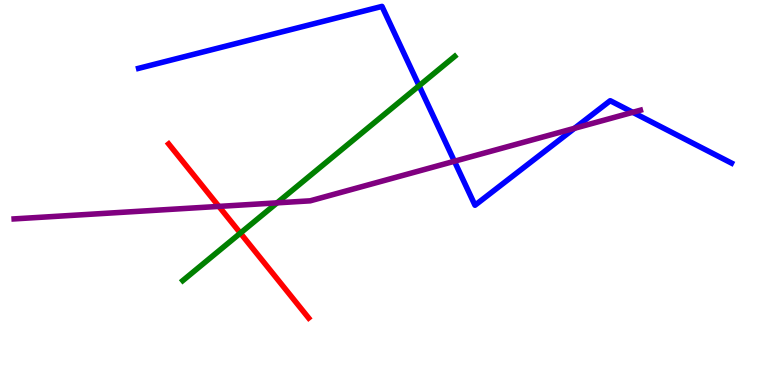[{'lines': ['blue', 'red'], 'intersections': []}, {'lines': ['green', 'red'], 'intersections': [{'x': 3.1, 'y': 3.95}]}, {'lines': ['purple', 'red'], 'intersections': [{'x': 2.82, 'y': 4.64}]}, {'lines': ['blue', 'green'], 'intersections': [{'x': 5.41, 'y': 7.77}]}, {'lines': ['blue', 'purple'], 'intersections': [{'x': 5.86, 'y': 5.81}, {'x': 7.41, 'y': 6.67}, {'x': 8.16, 'y': 7.08}]}, {'lines': ['green', 'purple'], 'intersections': [{'x': 3.58, 'y': 4.73}]}]